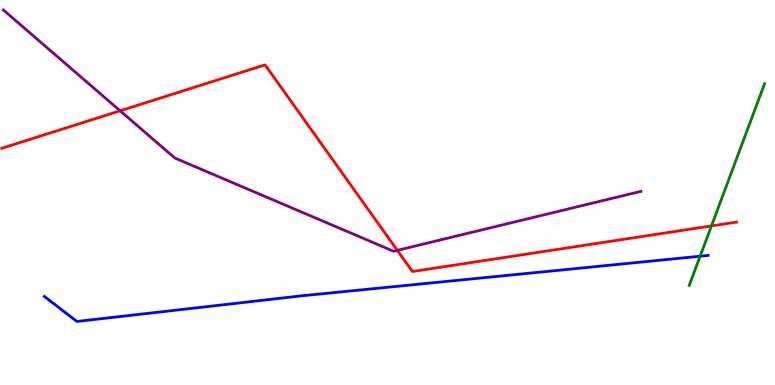[{'lines': ['blue', 'red'], 'intersections': []}, {'lines': ['green', 'red'], 'intersections': [{'x': 9.18, 'y': 4.13}]}, {'lines': ['purple', 'red'], 'intersections': [{'x': 1.55, 'y': 7.12}, {'x': 5.13, 'y': 3.5}]}, {'lines': ['blue', 'green'], 'intersections': [{'x': 9.03, 'y': 3.35}]}, {'lines': ['blue', 'purple'], 'intersections': []}, {'lines': ['green', 'purple'], 'intersections': []}]